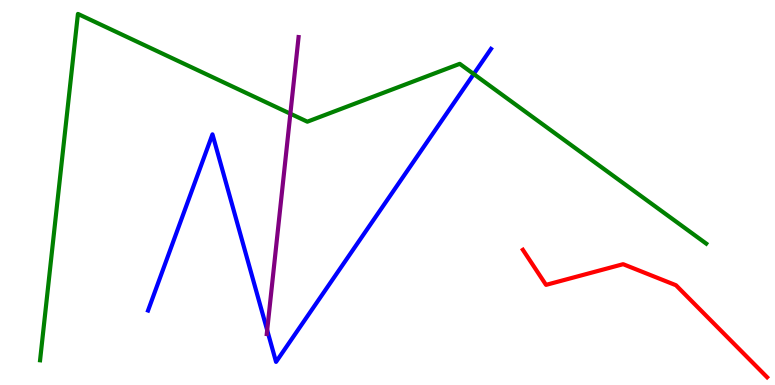[{'lines': ['blue', 'red'], 'intersections': []}, {'lines': ['green', 'red'], 'intersections': []}, {'lines': ['purple', 'red'], 'intersections': []}, {'lines': ['blue', 'green'], 'intersections': [{'x': 6.11, 'y': 8.08}]}, {'lines': ['blue', 'purple'], 'intersections': [{'x': 3.45, 'y': 1.42}]}, {'lines': ['green', 'purple'], 'intersections': [{'x': 3.75, 'y': 7.05}]}]